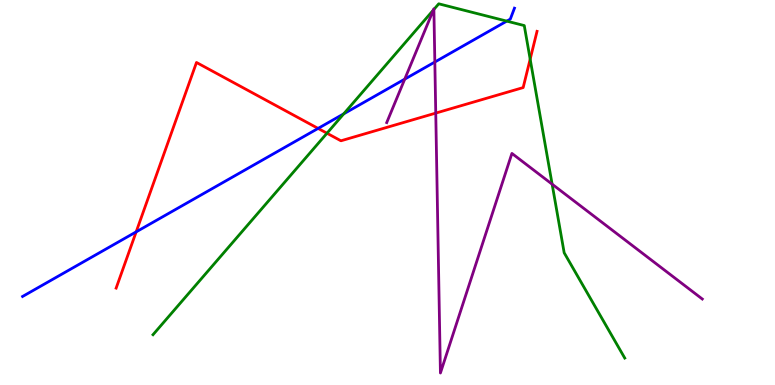[{'lines': ['blue', 'red'], 'intersections': [{'x': 1.76, 'y': 3.98}, {'x': 4.1, 'y': 6.66}]}, {'lines': ['green', 'red'], 'intersections': [{'x': 4.22, 'y': 6.54}, {'x': 6.84, 'y': 8.46}]}, {'lines': ['purple', 'red'], 'intersections': [{'x': 5.62, 'y': 7.06}]}, {'lines': ['blue', 'green'], 'intersections': [{'x': 4.44, 'y': 7.04}, {'x': 6.54, 'y': 9.45}]}, {'lines': ['blue', 'purple'], 'intersections': [{'x': 5.22, 'y': 7.94}, {'x': 5.61, 'y': 8.39}]}, {'lines': ['green', 'purple'], 'intersections': [{'x': 5.59, 'y': 9.74}, {'x': 5.6, 'y': 9.76}, {'x': 7.12, 'y': 5.22}]}]